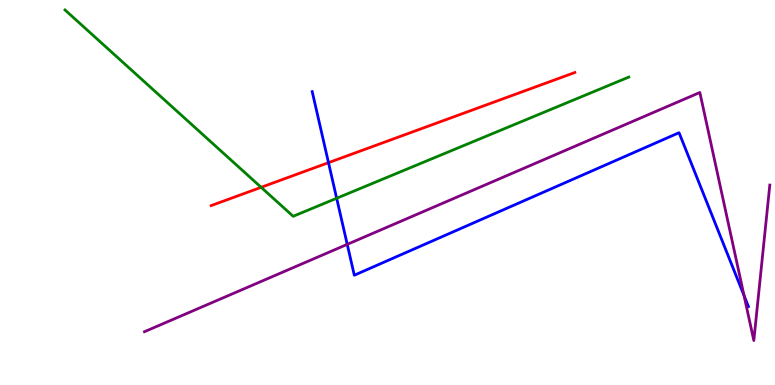[{'lines': ['blue', 'red'], 'intersections': [{'x': 4.24, 'y': 5.77}]}, {'lines': ['green', 'red'], 'intersections': [{'x': 3.37, 'y': 5.13}]}, {'lines': ['purple', 'red'], 'intersections': []}, {'lines': ['blue', 'green'], 'intersections': [{'x': 4.34, 'y': 4.85}]}, {'lines': ['blue', 'purple'], 'intersections': [{'x': 4.48, 'y': 3.65}, {'x': 9.6, 'y': 2.32}]}, {'lines': ['green', 'purple'], 'intersections': []}]